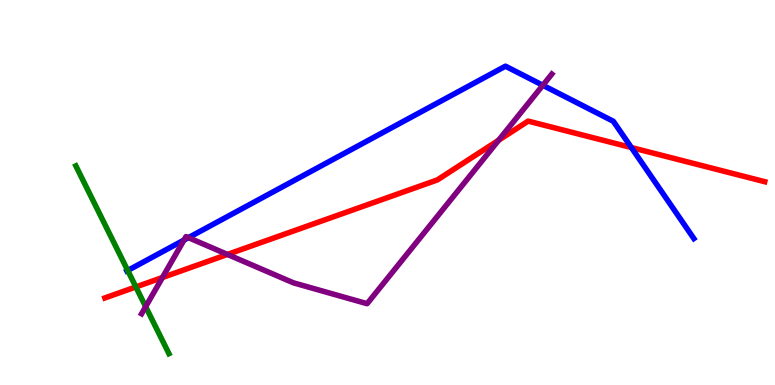[{'lines': ['blue', 'red'], 'intersections': [{'x': 8.15, 'y': 6.17}]}, {'lines': ['green', 'red'], 'intersections': [{'x': 1.75, 'y': 2.55}]}, {'lines': ['purple', 'red'], 'intersections': [{'x': 2.1, 'y': 2.79}, {'x': 2.93, 'y': 3.39}, {'x': 6.43, 'y': 6.36}]}, {'lines': ['blue', 'green'], 'intersections': [{'x': 1.65, 'y': 2.97}]}, {'lines': ['blue', 'purple'], 'intersections': [{'x': 2.37, 'y': 3.76}, {'x': 2.43, 'y': 3.83}, {'x': 7.0, 'y': 7.79}]}, {'lines': ['green', 'purple'], 'intersections': [{'x': 1.88, 'y': 2.03}]}]